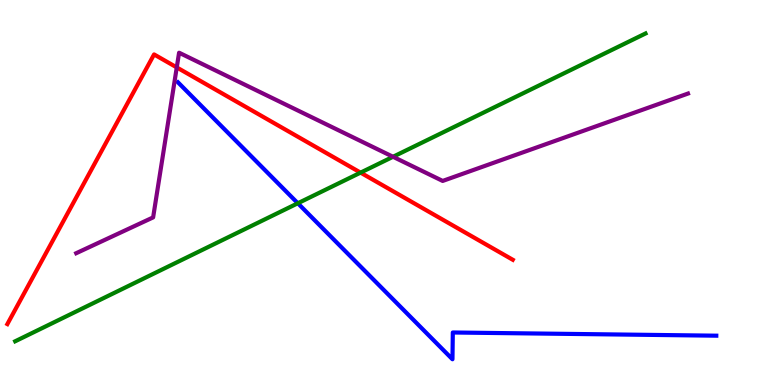[{'lines': ['blue', 'red'], 'intersections': []}, {'lines': ['green', 'red'], 'intersections': [{'x': 4.65, 'y': 5.52}]}, {'lines': ['purple', 'red'], 'intersections': [{'x': 2.28, 'y': 8.25}]}, {'lines': ['blue', 'green'], 'intersections': [{'x': 3.84, 'y': 4.72}]}, {'lines': ['blue', 'purple'], 'intersections': []}, {'lines': ['green', 'purple'], 'intersections': [{'x': 5.07, 'y': 5.93}]}]